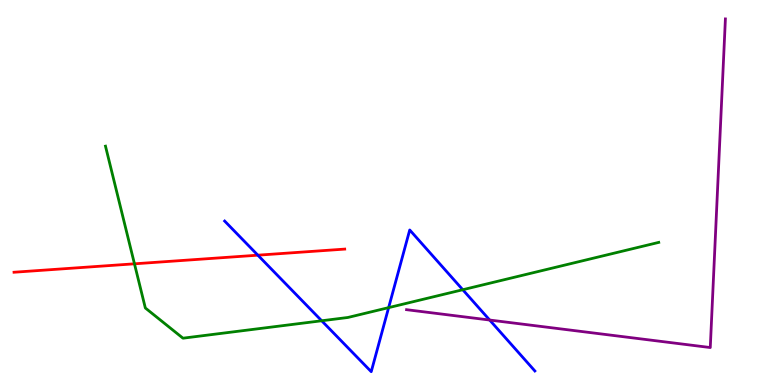[{'lines': ['blue', 'red'], 'intersections': [{'x': 3.33, 'y': 3.37}]}, {'lines': ['green', 'red'], 'intersections': [{'x': 1.73, 'y': 3.15}]}, {'lines': ['purple', 'red'], 'intersections': []}, {'lines': ['blue', 'green'], 'intersections': [{'x': 4.15, 'y': 1.67}, {'x': 5.01, 'y': 2.01}, {'x': 5.97, 'y': 2.47}]}, {'lines': ['blue', 'purple'], 'intersections': [{'x': 6.32, 'y': 1.69}]}, {'lines': ['green', 'purple'], 'intersections': []}]